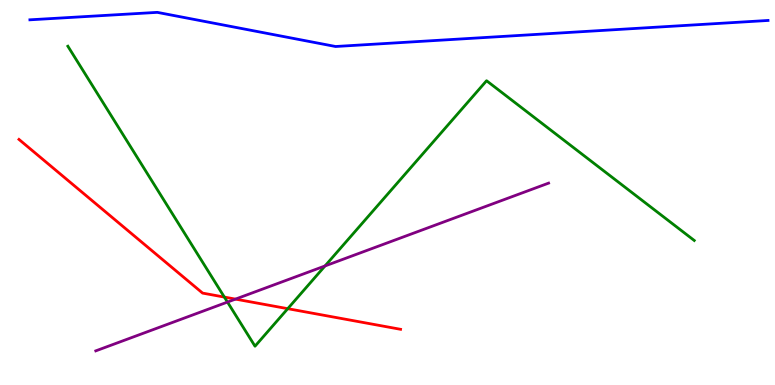[{'lines': ['blue', 'red'], 'intersections': []}, {'lines': ['green', 'red'], 'intersections': [{'x': 2.9, 'y': 2.28}, {'x': 3.71, 'y': 1.98}]}, {'lines': ['purple', 'red'], 'intersections': [{'x': 3.04, 'y': 2.23}]}, {'lines': ['blue', 'green'], 'intersections': []}, {'lines': ['blue', 'purple'], 'intersections': []}, {'lines': ['green', 'purple'], 'intersections': [{'x': 2.94, 'y': 2.15}, {'x': 4.19, 'y': 3.09}]}]